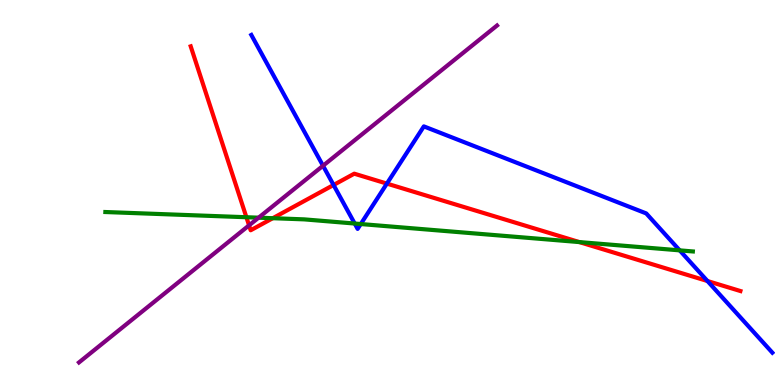[{'lines': ['blue', 'red'], 'intersections': [{'x': 4.3, 'y': 5.2}, {'x': 4.99, 'y': 5.23}, {'x': 9.13, 'y': 2.7}]}, {'lines': ['green', 'red'], 'intersections': [{'x': 3.18, 'y': 4.36}, {'x': 3.52, 'y': 4.33}, {'x': 7.48, 'y': 3.71}]}, {'lines': ['purple', 'red'], 'intersections': [{'x': 3.21, 'y': 4.15}]}, {'lines': ['blue', 'green'], 'intersections': [{'x': 4.58, 'y': 4.19}, {'x': 4.66, 'y': 4.18}, {'x': 8.77, 'y': 3.5}]}, {'lines': ['blue', 'purple'], 'intersections': [{'x': 4.17, 'y': 5.69}]}, {'lines': ['green', 'purple'], 'intersections': [{'x': 3.34, 'y': 4.35}]}]